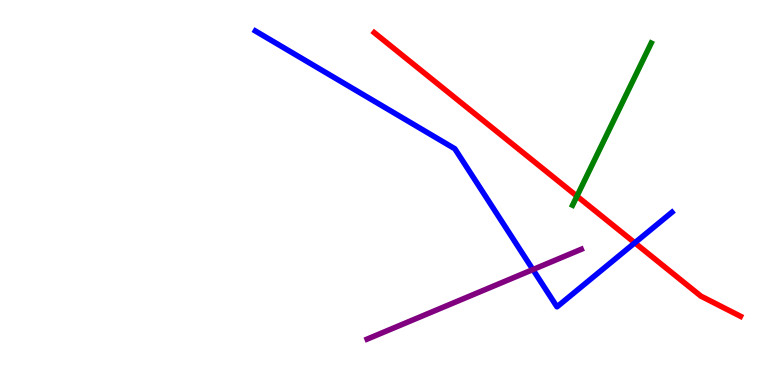[{'lines': ['blue', 'red'], 'intersections': [{'x': 8.19, 'y': 3.69}]}, {'lines': ['green', 'red'], 'intersections': [{'x': 7.44, 'y': 4.91}]}, {'lines': ['purple', 'red'], 'intersections': []}, {'lines': ['blue', 'green'], 'intersections': []}, {'lines': ['blue', 'purple'], 'intersections': [{'x': 6.88, 'y': 3.0}]}, {'lines': ['green', 'purple'], 'intersections': []}]